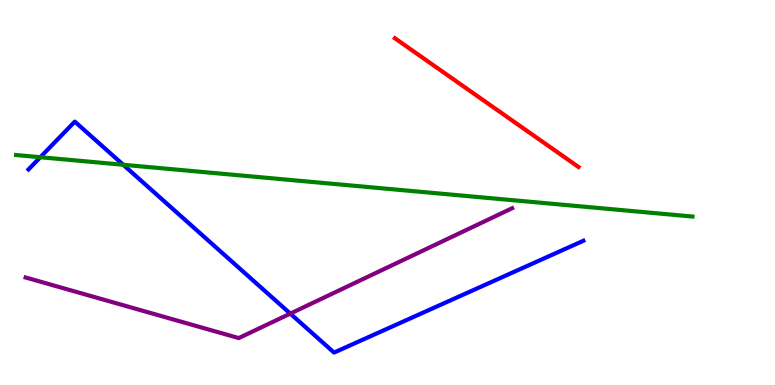[{'lines': ['blue', 'red'], 'intersections': []}, {'lines': ['green', 'red'], 'intersections': []}, {'lines': ['purple', 'red'], 'intersections': []}, {'lines': ['blue', 'green'], 'intersections': [{'x': 0.52, 'y': 5.92}, {'x': 1.59, 'y': 5.72}]}, {'lines': ['blue', 'purple'], 'intersections': [{'x': 3.75, 'y': 1.85}]}, {'lines': ['green', 'purple'], 'intersections': []}]